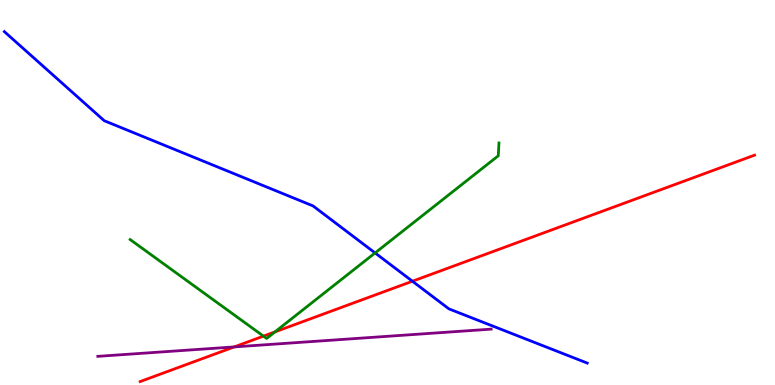[{'lines': ['blue', 'red'], 'intersections': [{'x': 5.32, 'y': 2.7}]}, {'lines': ['green', 'red'], 'intersections': [{'x': 3.4, 'y': 1.27}, {'x': 3.55, 'y': 1.38}]}, {'lines': ['purple', 'red'], 'intersections': [{'x': 3.02, 'y': 0.989}]}, {'lines': ['blue', 'green'], 'intersections': [{'x': 4.84, 'y': 3.43}]}, {'lines': ['blue', 'purple'], 'intersections': []}, {'lines': ['green', 'purple'], 'intersections': []}]